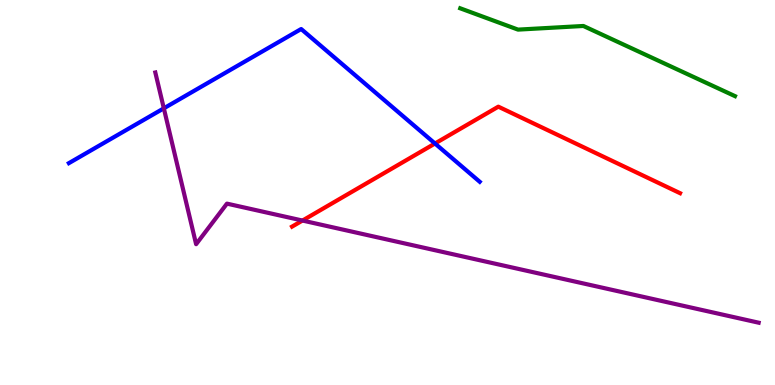[{'lines': ['blue', 'red'], 'intersections': [{'x': 5.61, 'y': 6.27}]}, {'lines': ['green', 'red'], 'intersections': []}, {'lines': ['purple', 'red'], 'intersections': [{'x': 3.9, 'y': 4.27}]}, {'lines': ['blue', 'green'], 'intersections': []}, {'lines': ['blue', 'purple'], 'intersections': [{'x': 2.11, 'y': 7.19}]}, {'lines': ['green', 'purple'], 'intersections': []}]